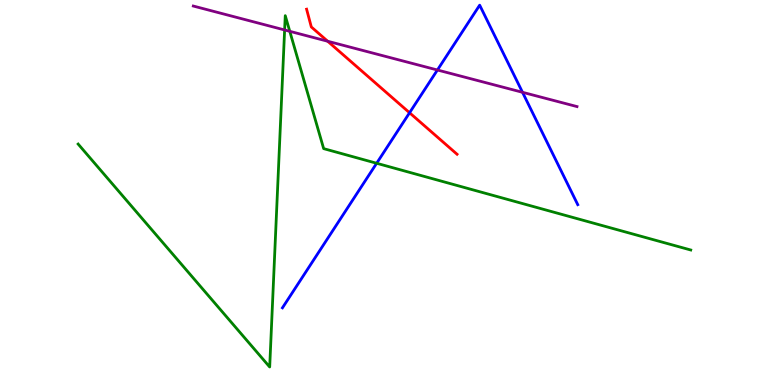[{'lines': ['blue', 'red'], 'intersections': [{'x': 5.28, 'y': 7.07}]}, {'lines': ['green', 'red'], 'intersections': []}, {'lines': ['purple', 'red'], 'intersections': [{'x': 4.23, 'y': 8.93}]}, {'lines': ['blue', 'green'], 'intersections': [{'x': 4.86, 'y': 5.76}]}, {'lines': ['blue', 'purple'], 'intersections': [{'x': 5.64, 'y': 8.18}, {'x': 6.74, 'y': 7.6}]}, {'lines': ['green', 'purple'], 'intersections': [{'x': 3.67, 'y': 9.22}, {'x': 3.74, 'y': 9.19}]}]